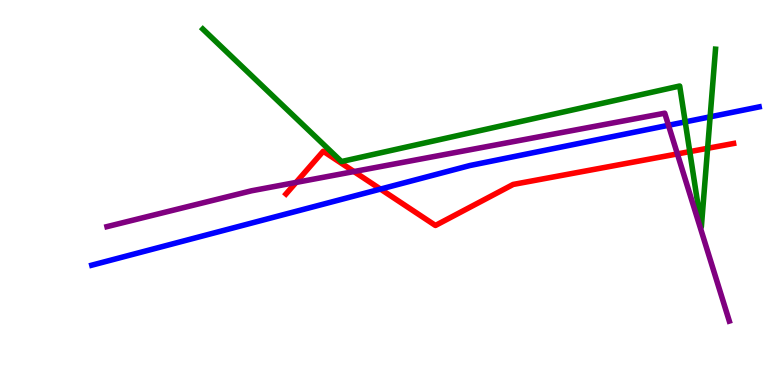[{'lines': ['blue', 'red'], 'intersections': [{'x': 4.91, 'y': 5.09}]}, {'lines': ['green', 'red'], 'intersections': [{'x': 8.9, 'y': 6.06}, {'x': 9.13, 'y': 6.15}]}, {'lines': ['purple', 'red'], 'intersections': [{'x': 3.82, 'y': 5.26}, {'x': 4.57, 'y': 5.54}, {'x': 8.74, 'y': 6.0}]}, {'lines': ['blue', 'green'], 'intersections': [{'x': 8.84, 'y': 6.83}, {'x': 9.16, 'y': 6.97}]}, {'lines': ['blue', 'purple'], 'intersections': [{'x': 8.63, 'y': 6.75}]}, {'lines': ['green', 'purple'], 'intersections': []}]